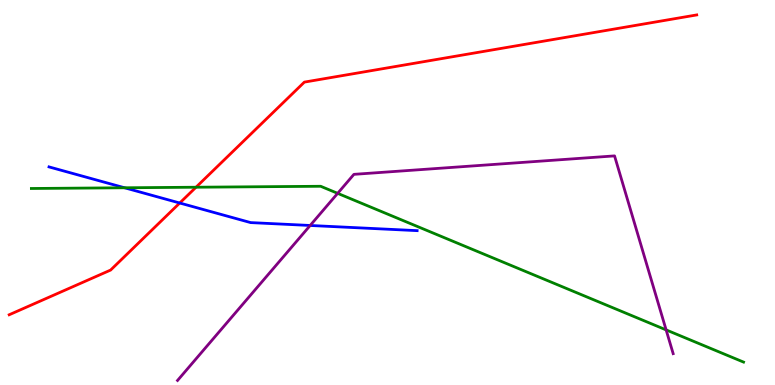[{'lines': ['blue', 'red'], 'intersections': [{'x': 2.32, 'y': 4.73}]}, {'lines': ['green', 'red'], 'intersections': [{'x': 2.53, 'y': 5.14}]}, {'lines': ['purple', 'red'], 'intersections': []}, {'lines': ['blue', 'green'], 'intersections': [{'x': 1.61, 'y': 5.12}]}, {'lines': ['blue', 'purple'], 'intersections': [{'x': 4.0, 'y': 4.14}]}, {'lines': ['green', 'purple'], 'intersections': [{'x': 4.36, 'y': 4.98}, {'x': 8.6, 'y': 1.43}]}]